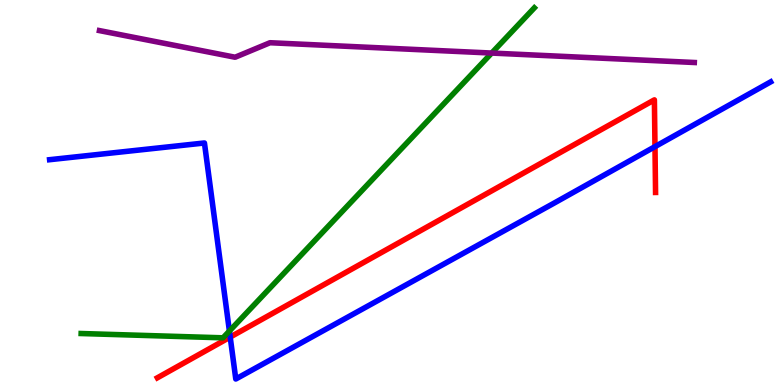[{'lines': ['blue', 'red'], 'intersections': [{'x': 2.97, 'y': 1.24}, {'x': 8.45, 'y': 6.19}]}, {'lines': ['green', 'red'], 'intersections': []}, {'lines': ['purple', 'red'], 'intersections': []}, {'lines': ['blue', 'green'], 'intersections': [{'x': 2.96, 'y': 1.4}]}, {'lines': ['blue', 'purple'], 'intersections': []}, {'lines': ['green', 'purple'], 'intersections': [{'x': 6.34, 'y': 8.62}]}]